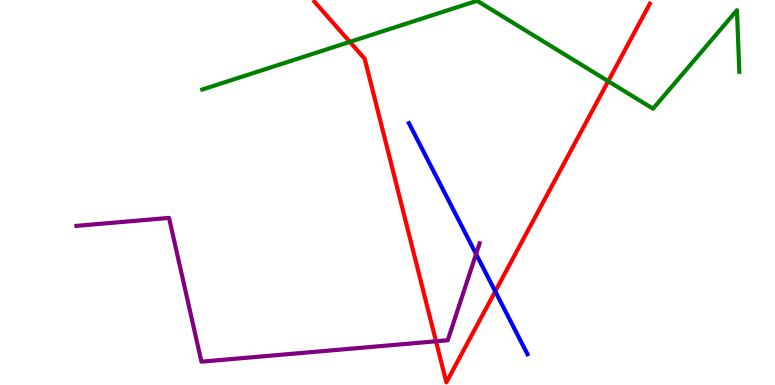[{'lines': ['blue', 'red'], 'intersections': [{'x': 6.39, 'y': 2.43}]}, {'lines': ['green', 'red'], 'intersections': [{'x': 4.51, 'y': 8.91}, {'x': 7.85, 'y': 7.89}]}, {'lines': ['purple', 'red'], 'intersections': [{'x': 5.63, 'y': 1.14}]}, {'lines': ['blue', 'green'], 'intersections': []}, {'lines': ['blue', 'purple'], 'intersections': [{'x': 6.14, 'y': 3.4}]}, {'lines': ['green', 'purple'], 'intersections': []}]